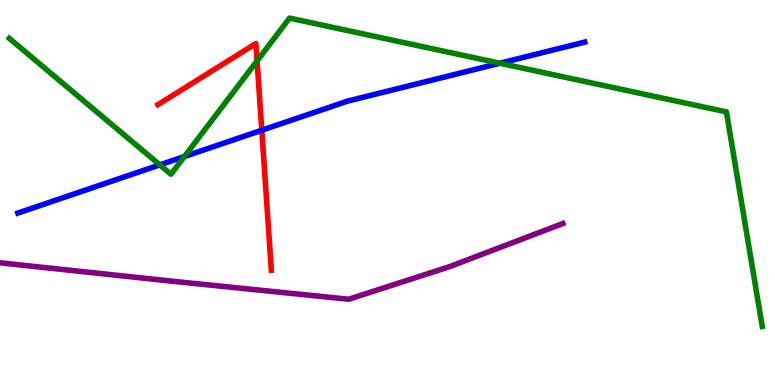[{'lines': ['blue', 'red'], 'intersections': [{'x': 3.38, 'y': 6.62}]}, {'lines': ['green', 'red'], 'intersections': [{'x': 3.32, 'y': 8.42}]}, {'lines': ['purple', 'red'], 'intersections': []}, {'lines': ['blue', 'green'], 'intersections': [{'x': 2.06, 'y': 5.72}, {'x': 2.38, 'y': 5.94}, {'x': 6.45, 'y': 8.36}]}, {'lines': ['blue', 'purple'], 'intersections': []}, {'lines': ['green', 'purple'], 'intersections': []}]